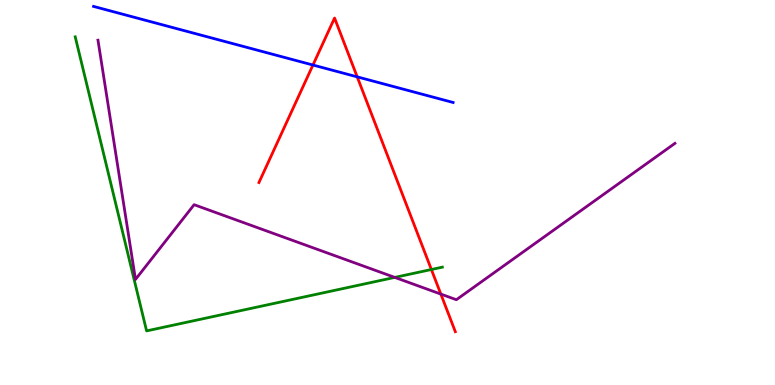[{'lines': ['blue', 'red'], 'intersections': [{'x': 4.04, 'y': 8.31}, {'x': 4.61, 'y': 8.0}]}, {'lines': ['green', 'red'], 'intersections': [{'x': 5.57, 'y': 3.0}]}, {'lines': ['purple', 'red'], 'intersections': [{'x': 5.69, 'y': 2.36}]}, {'lines': ['blue', 'green'], 'intersections': []}, {'lines': ['blue', 'purple'], 'intersections': []}, {'lines': ['green', 'purple'], 'intersections': [{'x': 5.09, 'y': 2.79}]}]